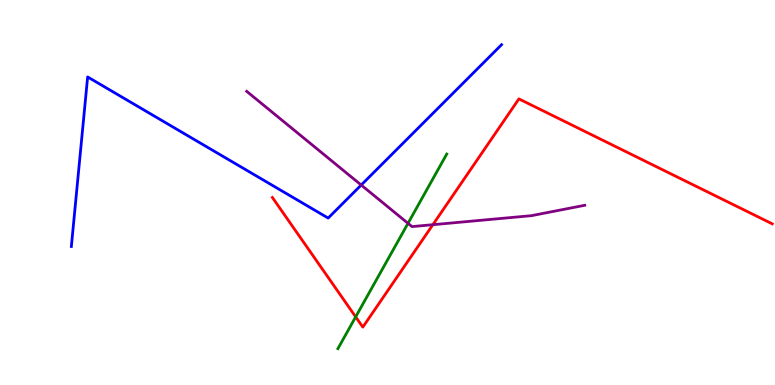[{'lines': ['blue', 'red'], 'intersections': []}, {'lines': ['green', 'red'], 'intersections': [{'x': 4.59, 'y': 1.77}]}, {'lines': ['purple', 'red'], 'intersections': [{'x': 5.59, 'y': 4.16}]}, {'lines': ['blue', 'green'], 'intersections': []}, {'lines': ['blue', 'purple'], 'intersections': [{'x': 4.66, 'y': 5.19}]}, {'lines': ['green', 'purple'], 'intersections': [{'x': 5.26, 'y': 4.2}]}]